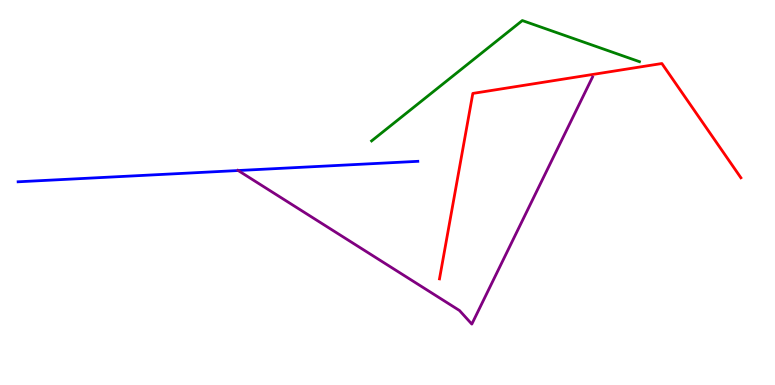[{'lines': ['blue', 'red'], 'intersections': []}, {'lines': ['green', 'red'], 'intersections': []}, {'lines': ['purple', 'red'], 'intersections': []}, {'lines': ['blue', 'green'], 'intersections': []}, {'lines': ['blue', 'purple'], 'intersections': [{'x': 3.07, 'y': 5.57}]}, {'lines': ['green', 'purple'], 'intersections': []}]